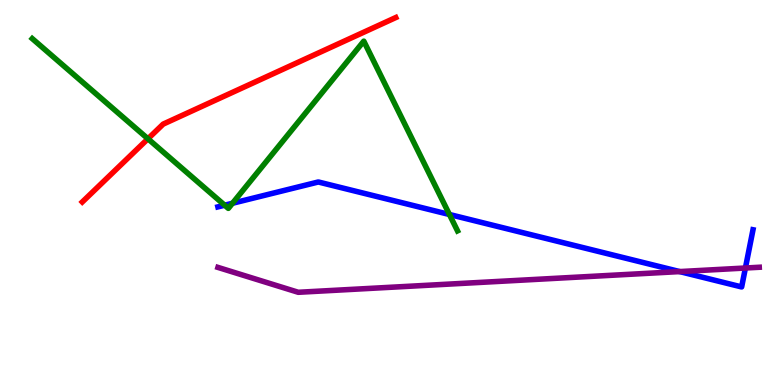[{'lines': ['blue', 'red'], 'intersections': []}, {'lines': ['green', 'red'], 'intersections': [{'x': 1.91, 'y': 6.4}]}, {'lines': ['purple', 'red'], 'intersections': []}, {'lines': ['blue', 'green'], 'intersections': [{'x': 2.9, 'y': 4.67}, {'x': 3.0, 'y': 4.72}, {'x': 5.8, 'y': 4.43}]}, {'lines': ['blue', 'purple'], 'intersections': [{'x': 8.77, 'y': 2.95}, {'x': 9.62, 'y': 3.04}]}, {'lines': ['green', 'purple'], 'intersections': []}]